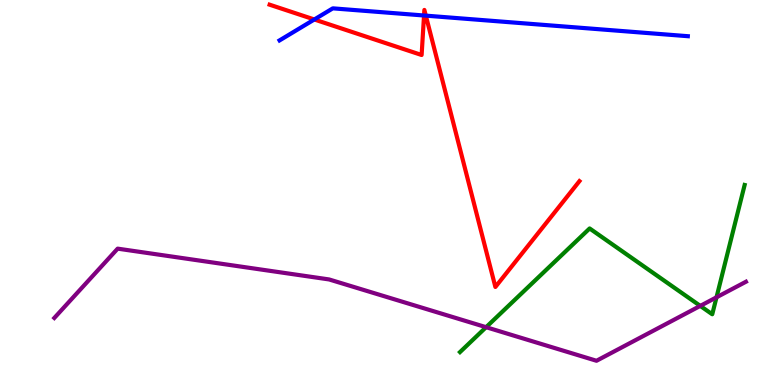[{'lines': ['blue', 'red'], 'intersections': [{'x': 4.06, 'y': 9.49}, {'x': 5.47, 'y': 9.6}, {'x': 5.49, 'y': 9.59}]}, {'lines': ['green', 'red'], 'intersections': []}, {'lines': ['purple', 'red'], 'intersections': []}, {'lines': ['blue', 'green'], 'intersections': []}, {'lines': ['blue', 'purple'], 'intersections': []}, {'lines': ['green', 'purple'], 'intersections': [{'x': 6.27, 'y': 1.5}, {'x': 9.04, 'y': 2.05}, {'x': 9.25, 'y': 2.28}]}]